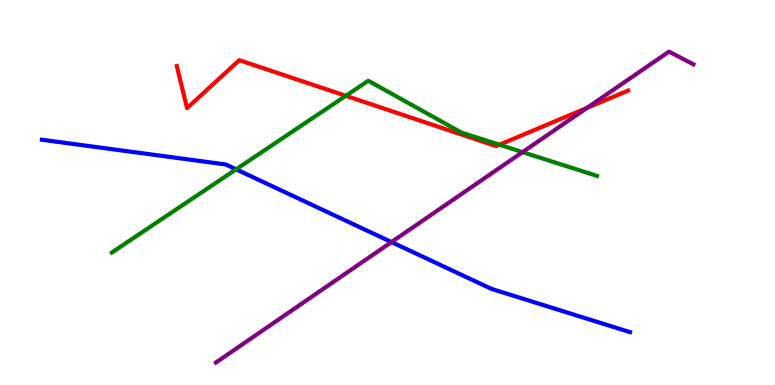[{'lines': ['blue', 'red'], 'intersections': []}, {'lines': ['green', 'red'], 'intersections': [{'x': 4.46, 'y': 7.51}, {'x': 6.44, 'y': 6.24}]}, {'lines': ['purple', 'red'], 'intersections': [{'x': 7.57, 'y': 7.2}]}, {'lines': ['blue', 'green'], 'intersections': [{'x': 3.05, 'y': 5.6}]}, {'lines': ['blue', 'purple'], 'intersections': [{'x': 5.05, 'y': 3.71}]}, {'lines': ['green', 'purple'], 'intersections': [{'x': 6.74, 'y': 6.05}]}]